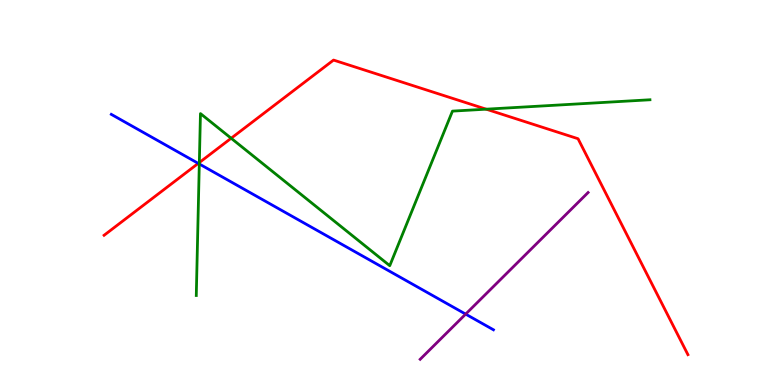[{'lines': ['blue', 'red'], 'intersections': [{'x': 2.56, 'y': 5.76}]}, {'lines': ['green', 'red'], 'intersections': [{'x': 2.57, 'y': 5.78}, {'x': 2.98, 'y': 6.41}, {'x': 6.27, 'y': 7.16}]}, {'lines': ['purple', 'red'], 'intersections': []}, {'lines': ['blue', 'green'], 'intersections': [{'x': 2.57, 'y': 5.74}]}, {'lines': ['blue', 'purple'], 'intersections': [{'x': 6.01, 'y': 1.84}]}, {'lines': ['green', 'purple'], 'intersections': []}]